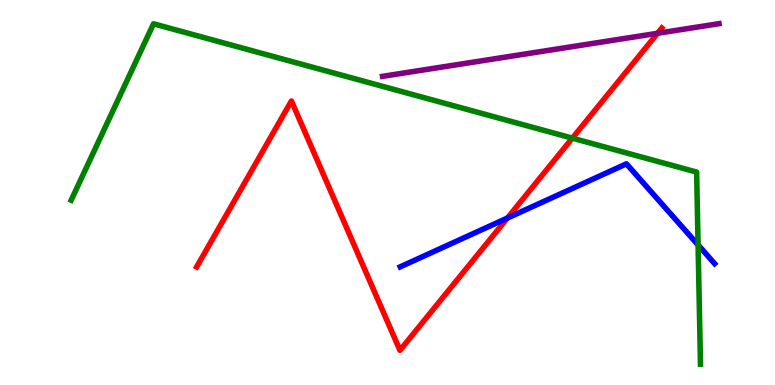[{'lines': ['blue', 'red'], 'intersections': [{'x': 6.55, 'y': 4.34}]}, {'lines': ['green', 'red'], 'intersections': [{'x': 7.38, 'y': 6.41}]}, {'lines': ['purple', 'red'], 'intersections': [{'x': 8.48, 'y': 9.14}]}, {'lines': ['blue', 'green'], 'intersections': [{'x': 9.01, 'y': 3.64}]}, {'lines': ['blue', 'purple'], 'intersections': []}, {'lines': ['green', 'purple'], 'intersections': []}]